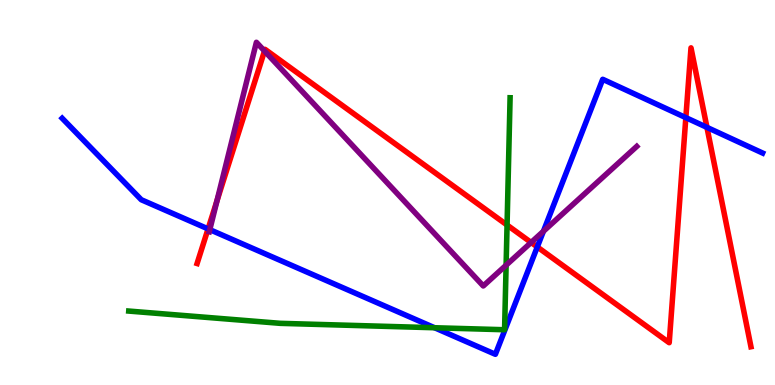[{'lines': ['blue', 'red'], 'intersections': [{'x': 2.68, 'y': 4.05}, {'x': 6.93, 'y': 3.59}, {'x': 8.85, 'y': 6.94}, {'x': 9.12, 'y': 6.69}]}, {'lines': ['green', 'red'], 'intersections': [{'x': 6.54, 'y': 4.16}]}, {'lines': ['purple', 'red'], 'intersections': [{'x': 2.8, 'y': 4.78}, {'x': 3.41, 'y': 8.68}, {'x': 6.85, 'y': 3.7}]}, {'lines': ['blue', 'green'], 'intersections': [{'x': 5.61, 'y': 1.49}]}, {'lines': ['blue', 'purple'], 'intersections': [{'x': 2.71, 'y': 4.04}, {'x': 7.01, 'y': 3.99}]}, {'lines': ['green', 'purple'], 'intersections': [{'x': 6.53, 'y': 3.11}]}]